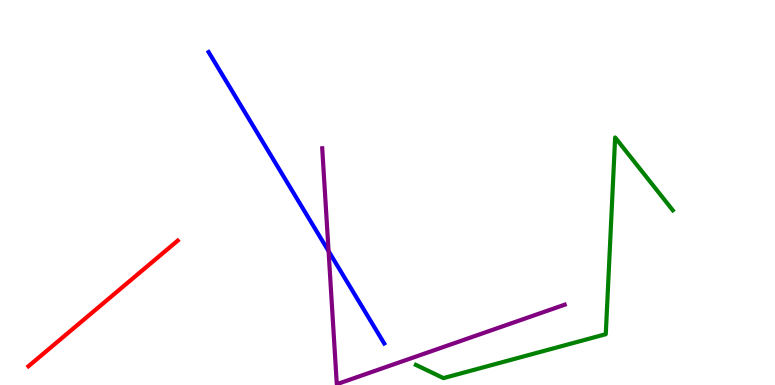[{'lines': ['blue', 'red'], 'intersections': []}, {'lines': ['green', 'red'], 'intersections': []}, {'lines': ['purple', 'red'], 'intersections': []}, {'lines': ['blue', 'green'], 'intersections': []}, {'lines': ['blue', 'purple'], 'intersections': [{'x': 4.24, 'y': 3.48}]}, {'lines': ['green', 'purple'], 'intersections': []}]